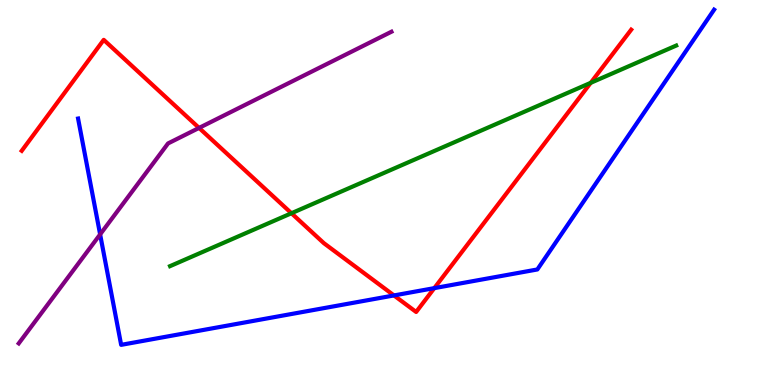[{'lines': ['blue', 'red'], 'intersections': [{'x': 5.08, 'y': 2.33}, {'x': 5.6, 'y': 2.52}]}, {'lines': ['green', 'red'], 'intersections': [{'x': 3.76, 'y': 4.46}, {'x': 7.62, 'y': 7.85}]}, {'lines': ['purple', 'red'], 'intersections': [{'x': 2.57, 'y': 6.68}]}, {'lines': ['blue', 'green'], 'intersections': []}, {'lines': ['blue', 'purple'], 'intersections': [{'x': 1.29, 'y': 3.91}]}, {'lines': ['green', 'purple'], 'intersections': []}]